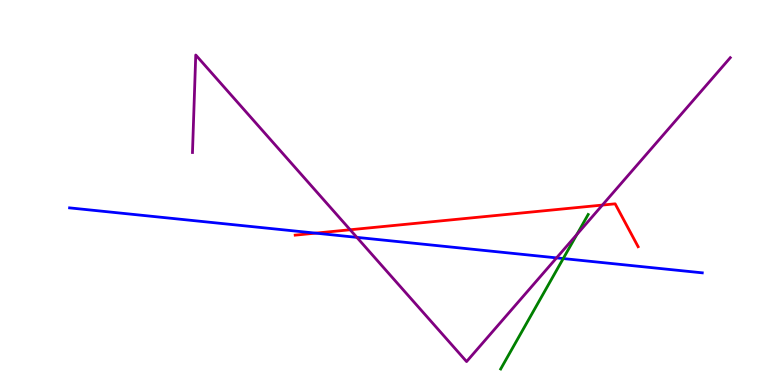[{'lines': ['blue', 'red'], 'intersections': [{'x': 4.07, 'y': 3.94}]}, {'lines': ['green', 'red'], 'intersections': []}, {'lines': ['purple', 'red'], 'intersections': [{'x': 4.52, 'y': 4.03}, {'x': 7.77, 'y': 4.67}]}, {'lines': ['blue', 'green'], 'intersections': [{'x': 7.27, 'y': 3.28}]}, {'lines': ['blue', 'purple'], 'intersections': [{'x': 4.6, 'y': 3.83}, {'x': 7.18, 'y': 3.3}]}, {'lines': ['green', 'purple'], 'intersections': [{'x': 7.44, 'y': 3.91}]}]